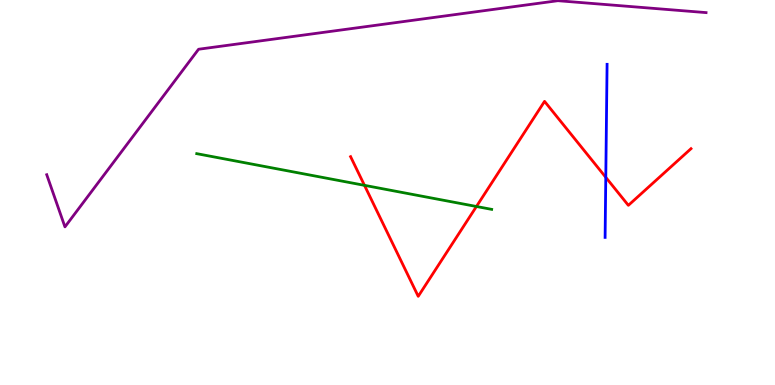[{'lines': ['blue', 'red'], 'intersections': [{'x': 7.82, 'y': 5.39}]}, {'lines': ['green', 'red'], 'intersections': [{'x': 4.7, 'y': 5.19}, {'x': 6.15, 'y': 4.64}]}, {'lines': ['purple', 'red'], 'intersections': []}, {'lines': ['blue', 'green'], 'intersections': []}, {'lines': ['blue', 'purple'], 'intersections': []}, {'lines': ['green', 'purple'], 'intersections': []}]